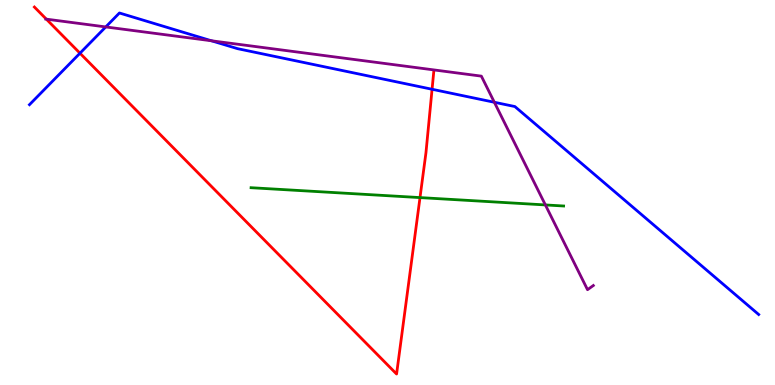[{'lines': ['blue', 'red'], 'intersections': [{'x': 1.03, 'y': 8.62}, {'x': 5.58, 'y': 7.68}]}, {'lines': ['green', 'red'], 'intersections': [{'x': 5.42, 'y': 4.87}]}, {'lines': ['purple', 'red'], 'intersections': [{'x': 0.598, 'y': 9.5}]}, {'lines': ['blue', 'green'], 'intersections': []}, {'lines': ['blue', 'purple'], 'intersections': [{'x': 1.36, 'y': 9.3}, {'x': 2.73, 'y': 8.94}, {'x': 6.38, 'y': 7.34}]}, {'lines': ['green', 'purple'], 'intersections': [{'x': 7.04, 'y': 4.68}]}]